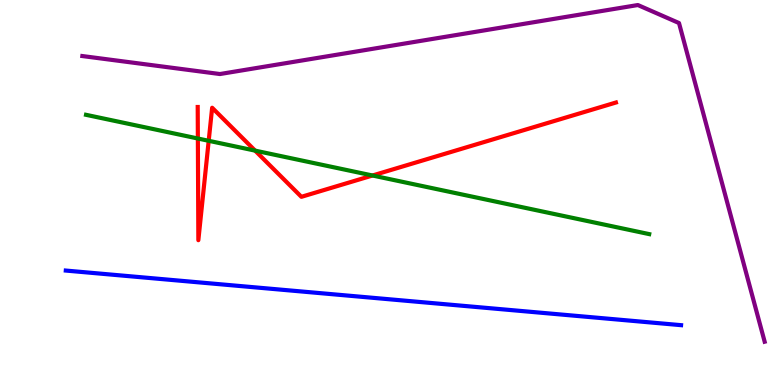[{'lines': ['blue', 'red'], 'intersections': []}, {'lines': ['green', 'red'], 'intersections': [{'x': 2.55, 'y': 6.4}, {'x': 2.69, 'y': 6.34}, {'x': 3.29, 'y': 6.09}, {'x': 4.81, 'y': 5.44}]}, {'lines': ['purple', 'red'], 'intersections': []}, {'lines': ['blue', 'green'], 'intersections': []}, {'lines': ['blue', 'purple'], 'intersections': []}, {'lines': ['green', 'purple'], 'intersections': []}]